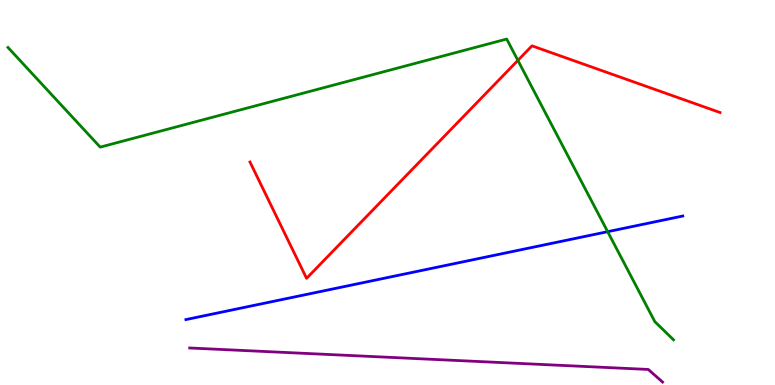[{'lines': ['blue', 'red'], 'intersections': []}, {'lines': ['green', 'red'], 'intersections': [{'x': 6.68, 'y': 8.43}]}, {'lines': ['purple', 'red'], 'intersections': []}, {'lines': ['blue', 'green'], 'intersections': [{'x': 7.84, 'y': 3.98}]}, {'lines': ['blue', 'purple'], 'intersections': []}, {'lines': ['green', 'purple'], 'intersections': []}]